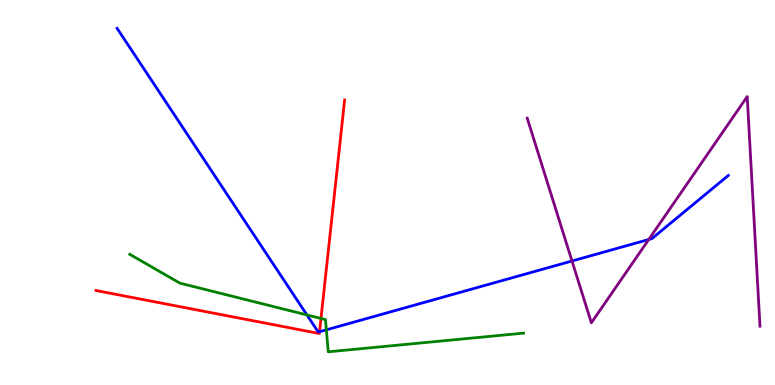[{'lines': ['blue', 'red'], 'intersections': [{'x': 4.12, 'y': 1.38}]}, {'lines': ['green', 'red'], 'intersections': [{'x': 4.14, 'y': 1.73}]}, {'lines': ['purple', 'red'], 'intersections': []}, {'lines': ['blue', 'green'], 'intersections': [{'x': 3.96, 'y': 1.82}, {'x': 4.21, 'y': 1.43}]}, {'lines': ['blue', 'purple'], 'intersections': [{'x': 7.38, 'y': 3.22}, {'x': 8.37, 'y': 3.78}]}, {'lines': ['green', 'purple'], 'intersections': []}]